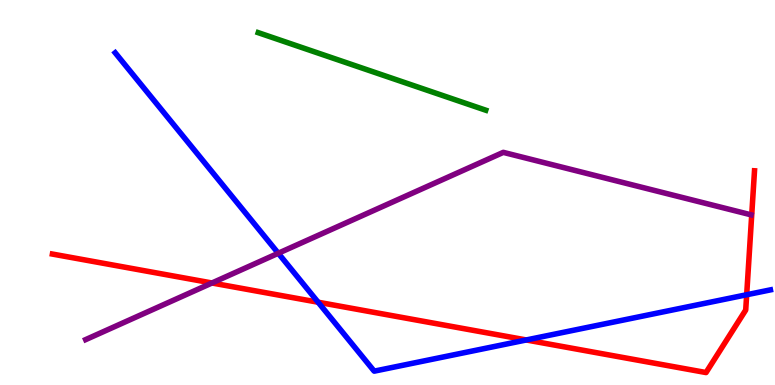[{'lines': ['blue', 'red'], 'intersections': [{'x': 4.1, 'y': 2.15}, {'x': 6.79, 'y': 1.17}, {'x': 9.63, 'y': 2.34}]}, {'lines': ['green', 'red'], 'intersections': []}, {'lines': ['purple', 'red'], 'intersections': [{'x': 2.74, 'y': 2.65}]}, {'lines': ['blue', 'green'], 'intersections': []}, {'lines': ['blue', 'purple'], 'intersections': [{'x': 3.59, 'y': 3.42}]}, {'lines': ['green', 'purple'], 'intersections': []}]